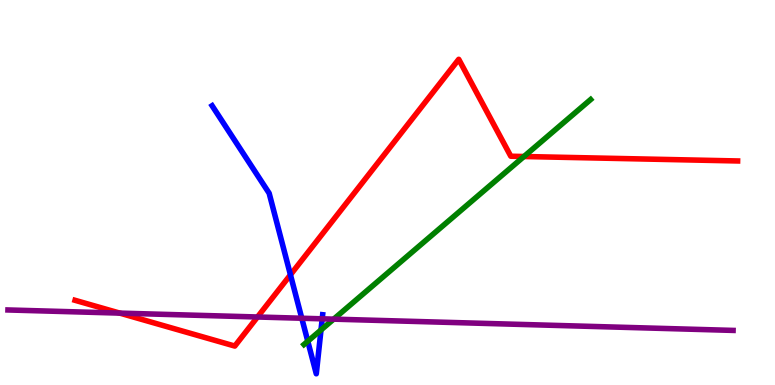[{'lines': ['blue', 'red'], 'intersections': [{'x': 3.75, 'y': 2.86}]}, {'lines': ['green', 'red'], 'intersections': [{'x': 6.76, 'y': 5.93}]}, {'lines': ['purple', 'red'], 'intersections': [{'x': 1.55, 'y': 1.87}, {'x': 3.32, 'y': 1.77}]}, {'lines': ['blue', 'green'], 'intersections': [{'x': 3.97, 'y': 1.14}, {'x': 4.14, 'y': 1.43}]}, {'lines': ['blue', 'purple'], 'intersections': [{'x': 3.89, 'y': 1.73}, {'x': 4.16, 'y': 1.72}]}, {'lines': ['green', 'purple'], 'intersections': [{'x': 4.31, 'y': 1.71}]}]